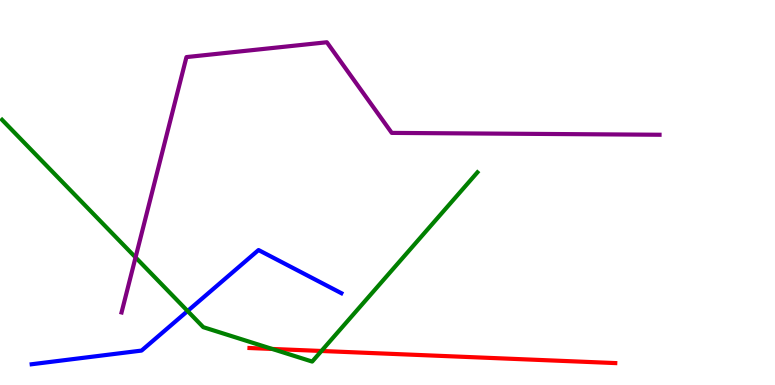[{'lines': ['blue', 'red'], 'intersections': []}, {'lines': ['green', 'red'], 'intersections': [{'x': 3.51, 'y': 0.936}, {'x': 4.15, 'y': 0.884}]}, {'lines': ['purple', 'red'], 'intersections': []}, {'lines': ['blue', 'green'], 'intersections': [{'x': 2.42, 'y': 1.92}]}, {'lines': ['blue', 'purple'], 'intersections': []}, {'lines': ['green', 'purple'], 'intersections': [{'x': 1.75, 'y': 3.31}]}]